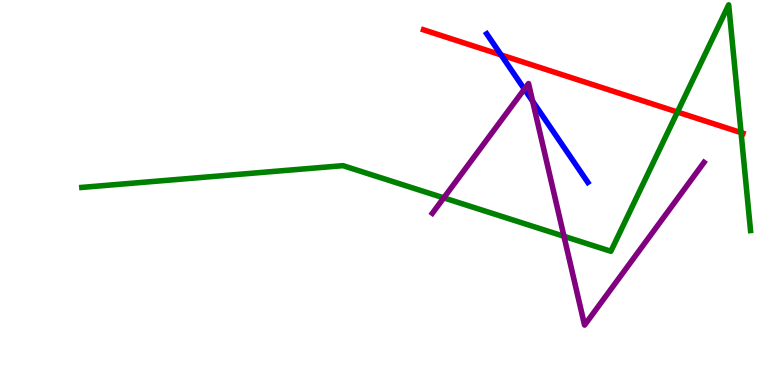[{'lines': ['blue', 'red'], 'intersections': [{'x': 6.47, 'y': 8.57}]}, {'lines': ['green', 'red'], 'intersections': [{'x': 8.74, 'y': 7.09}, {'x': 9.56, 'y': 6.56}]}, {'lines': ['purple', 'red'], 'intersections': []}, {'lines': ['blue', 'green'], 'intersections': []}, {'lines': ['blue', 'purple'], 'intersections': [{'x': 6.77, 'y': 7.68}, {'x': 6.87, 'y': 7.37}]}, {'lines': ['green', 'purple'], 'intersections': [{'x': 5.73, 'y': 4.86}, {'x': 7.28, 'y': 3.86}]}]